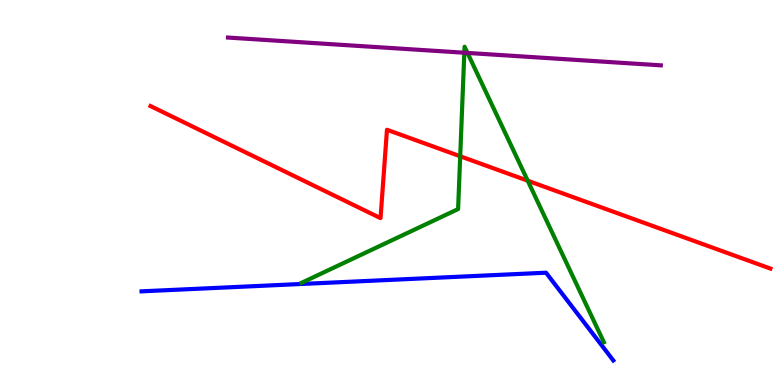[{'lines': ['blue', 'red'], 'intersections': []}, {'lines': ['green', 'red'], 'intersections': [{'x': 5.94, 'y': 5.94}, {'x': 6.81, 'y': 5.31}]}, {'lines': ['purple', 'red'], 'intersections': []}, {'lines': ['blue', 'green'], 'intersections': []}, {'lines': ['blue', 'purple'], 'intersections': []}, {'lines': ['green', 'purple'], 'intersections': [{'x': 5.99, 'y': 8.63}, {'x': 6.03, 'y': 8.63}]}]